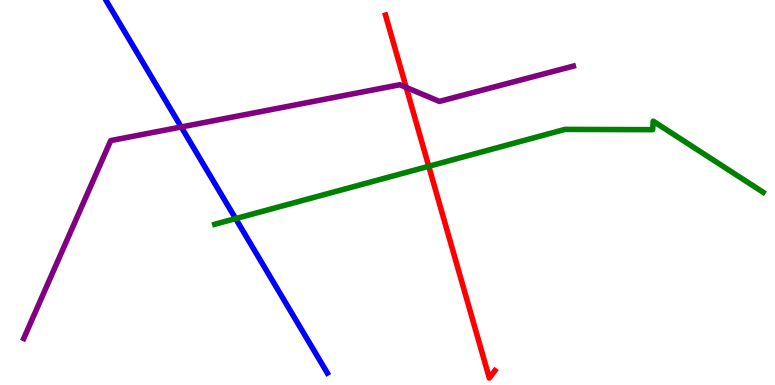[{'lines': ['blue', 'red'], 'intersections': []}, {'lines': ['green', 'red'], 'intersections': [{'x': 5.53, 'y': 5.68}]}, {'lines': ['purple', 'red'], 'intersections': [{'x': 5.24, 'y': 7.73}]}, {'lines': ['blue', 'green'], 'intersections': [{'x': 3.04, 'y': 4.32}]}, {'lines': ['blue', 'purple'], 'intersections': [{'x': 2.34, 'y': 6.7}]}, {'lines': ['green', 'purple'], 'intersections': []}]